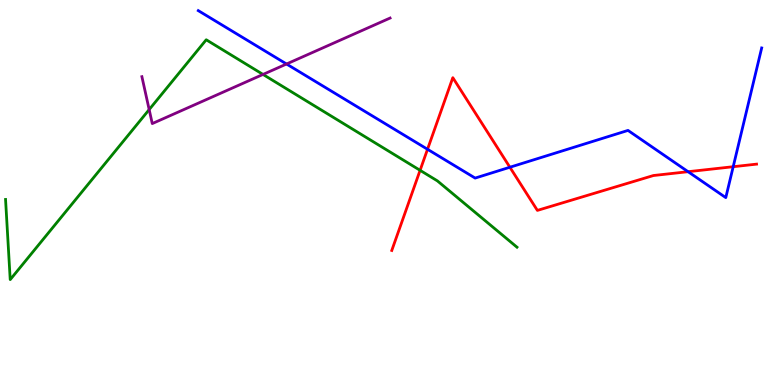[{'lines': ['blue', 'red'], 'intersections': [{'x': 5.52, 'y': 6.12}, {'x': 6.58, 'y': 5.66}, {'x': 8.88, 'y': 5.54}, {'x': 9.46, 'y': 5.67}]}, {'lines': ['green', 'red'], 'intersections': [{'x': 5.42, 'y': 5.58}]}, {'lines': ['purple', 'red'], 'intersections': []}, {'lines': ['blue', 'green'], 'intersections': []}, {'lines': ['blue', 'purple'], 'intersections': [{'x': 3.7, 'y': 8.34}]}, {'lines': ['green', 'purple'], 'intersections': [{'x': 1.92, 'y': 7.15}, {'x': 3.39, 'y': 8.07}]}]